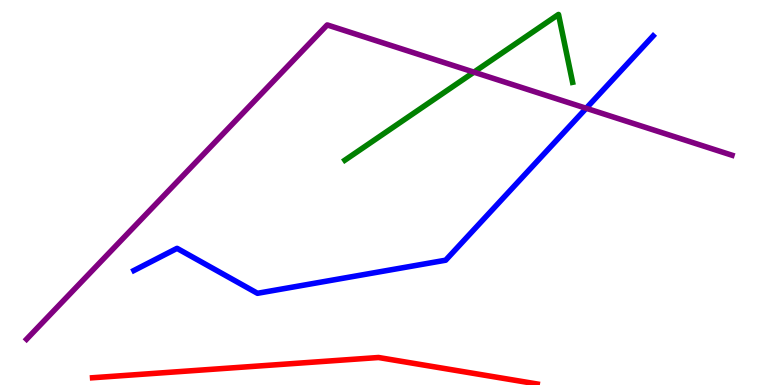[{'lines': ['blue', 'red'], 'intersections': []}, {'lines': ['green', 'red'], 'intersections': []}, {'lines': ['purple', 'red'], 'intersections': []}, {'lines': ['blue', 'green'], 'intersections': []}, {'lines': ['blue', 'purple'], 'intersections': [{'x': 7.56, 'y': 7.19}]}, {'lines': ['green', 'purple'], 'intersections': [{'x': 6.12, 'y': 8.13}]}]